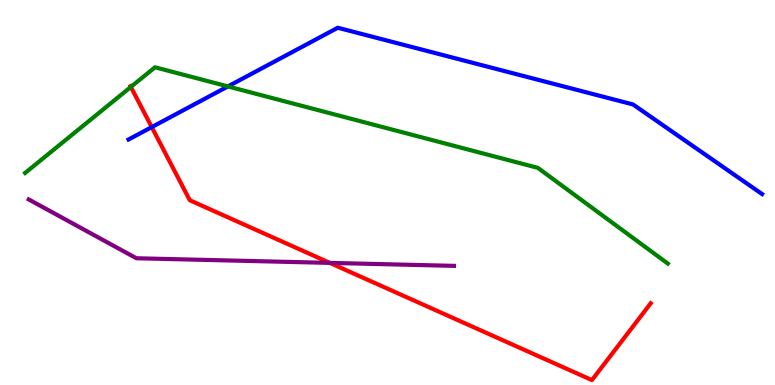[{'lines': ['blue', 'red'], 'intersections': [{'x': 1.96, 'y': 6.7}]}, {'lines': ['green', 'red'], 'intersections': [{'x': 1.69, 'y': 7.74}]}, {'lines': ['purple', 'red'], 'intersections': [{'x': 4.26, 'y': 3.17}]}, {'lines': ['blue', 'green'], 'intersections': [{'x': 2.94, 'y': 7.76}]}, {'lines': ['blue', 'purple'], 'intersections': []}, {'lines': ['green', 'purple'], 'intersections': []}]